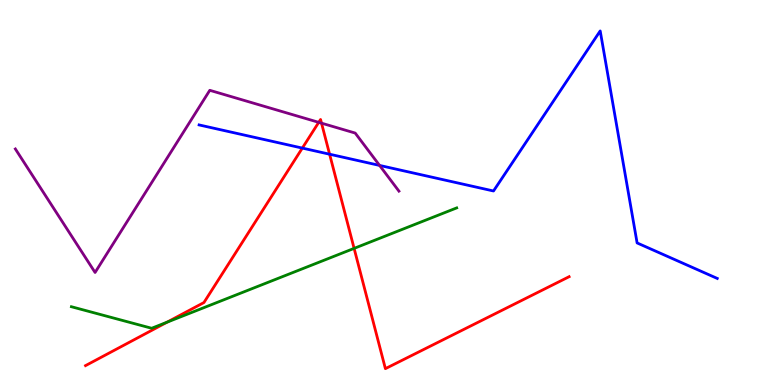[{'lines': ['blue', 'red'], 'intersections': [{'x': 3.9, 'y': 6.15}, {'x': 4.25, 'y': 5.99}]}, {'lines': ['green', 'red'], 'intersections': [{'x': 2.16, 'y': 1.63}, {'x': 4.57, 'y': 3.55}]}, {'lines': ['purple', 'red'], 'intersections': [{'x': 4.11, 'y': 6.82}, {'x': 4.15, 'y': 6.8}]}, {'lines': ['blue', 'green'], 'intersections': []}, {'lines': ['blue', 'purple'], 'intersections': [{'x': 4.9, 'y': 5.7}]}, {'lines': ['green', 'purple'], 'intersections': []}]